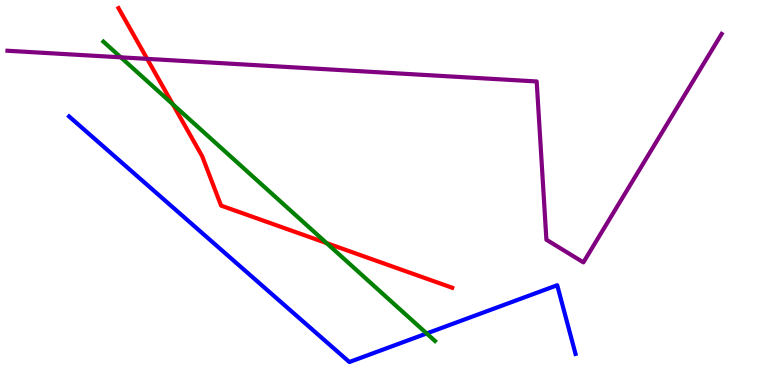[{'lines': ['blue', 'red'], 'intersections': []}, {'lines': ['green', 'red'], 'intersections': [{'x': 2.23, 'y': 7.29}, {'x': 4.21, 'y': 3.69}]}, {'lines': ['purple', 'red'], 'intersections': [{'x': 1.9, 'y': 8.47}]}, {'lines': ['blue', 'green'], 'intersections': [{'x': 5.51, 'y': 1.34}]}, {'lines': ['blue', 'purple'], 'intersections': []}, {'lines': ['green', 'purple'], 'intersections': [{'x': 1.56, 'y': 8.51}]}]